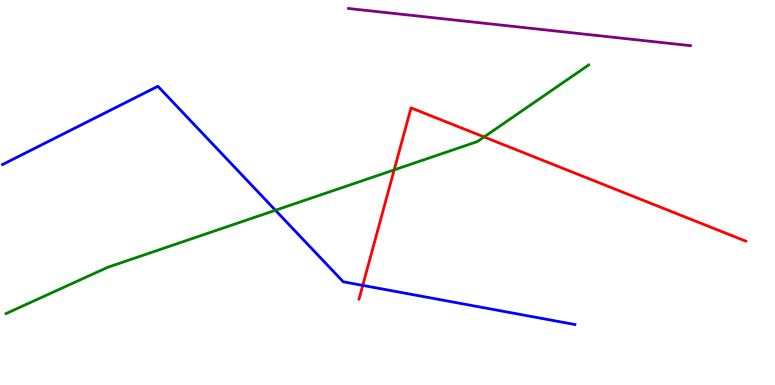[{'lines': ['blue', 'red'], 'intersections': [{'x': 4.68, 'y': 2.59}]}, {'lines': ['green', 'red'], 'intersections': [{'x': 5.09, 'y': 5.59}, {'x': 6.25, 'y': 6.44}]}, {'lines': ['purple', 'red'], 'intersections': []}, {'lines': ['blue', 'green'], 'intersections': [{'x': 3.55, 'y': 4.54}]}, {'lines': ['blue', 'purple'], 'intersections': []}, {'lines': ['green', 'purple'], 'intersections': []}]